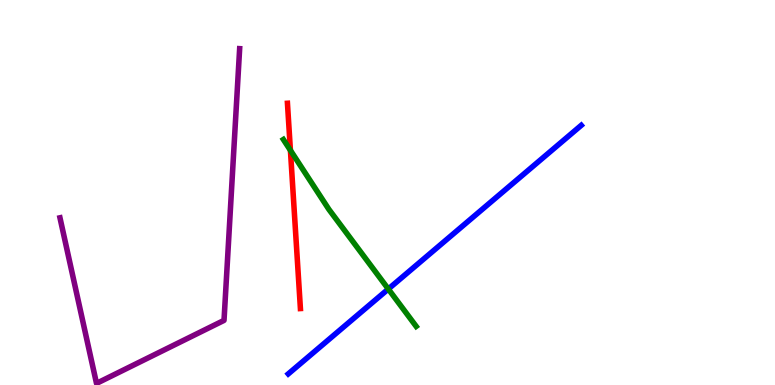[{'lines': ['blue', 'red'], 'intersections': []}, {'lines': ['green', 'red'], 'intersections': [{'x': 3.75, 'y': 6.1}]}, {'lines': ['purple', 'red'], 'intersections': []}, {'lines': ['blue', 'green'], 'intersections': [{'x': 5.01, 'y': 2.49}]}, {'lines': ['blue', 'purple'], 'intersections': []}, {'lines': ['green', 'purple'], 'intersections': []}]